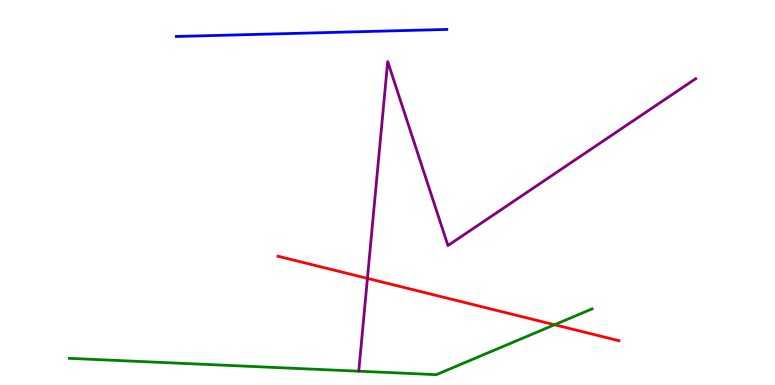[{'lines': ['blue', 'red'], 'intersections': []}, {'lines': ['green', 'red'], 'intersections': [{'x': 7.16, 'y': 1.57}]}, {'lines': ['purple', 'red'], 'intersections': [{'x': 4.74, 'y': 2.77}]}, {'lines': ['blue', 'green'], 'intersections': []}, {'lines': ['blue', 'purple'], 'intersections': []}, {'lines': ['green', 'purple'], 'intersections': []}]